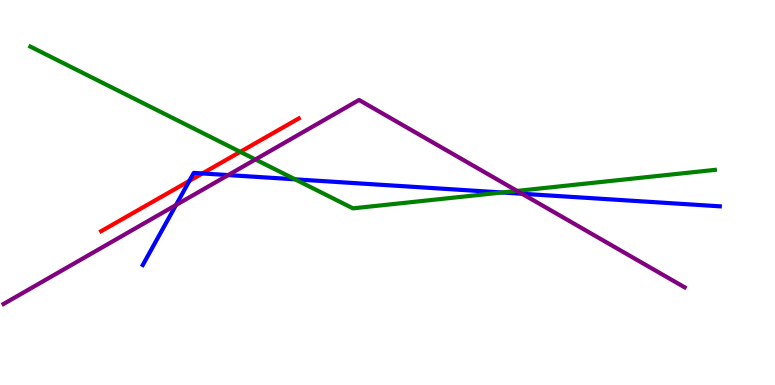[{'lines': ['blue', 'red'], 'intersections': [{'x': 2.44, 'y': 5.3}, {'x': 2.61, 'y': 5.5}]}, {'lines': ['green', 'red'], 'intersections': [{'x': 3.1, 'y': 6.06}]}, {'lines': ['purple', 'red'], 'intersections': []}, {'lines': ['blue', 'green'], 'intersections': [{'x': 3.81, 'y': 5.34}, {'x': 6.48, 'y': 5.0}]}, {'lines': ['blue', 'purple'], 'intersections': [{'x': 2.27, 'y': 4.67}, {'x': 2.94, 'y': 5.45}, {'x': 6.74, 'y': 4.97}]}, {'lines': ['green', 'purple'], 'intersections': [{'x': 3.3, 'y': 5.86}, {'x': 6.67, 'y': 5.04}]}]